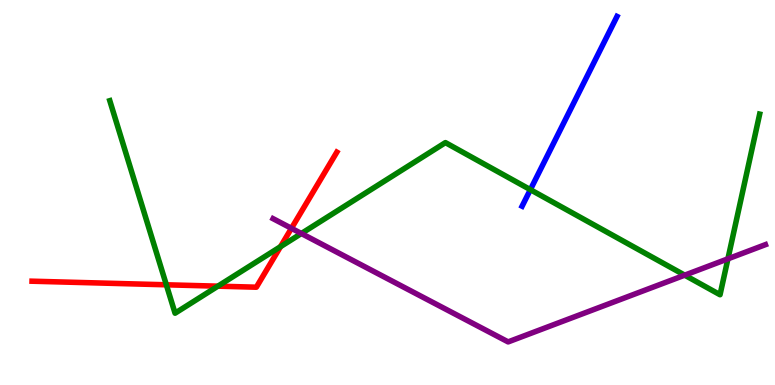[{'lines': ['blue', 'red'], 'intersections': []}, {'lines': ['green', 'red'], 'intersections': [{'x': 2.15, 'y': 2.6}, {'x': 2.81, 'y': 2.57}, {'x': 3.62, 'y': 3.59}]}, {'lines': ['purple', 'red'], 'intersections': [{'x': 3.76, 'y': 4.07}]}, {'lines': ['blue', 'green'], 'intersections': [{'x': 6.84, 'y': 5.07}]}, {'lines': ['blue', 'purple'], 'intersections': []}, {'lines': ['green', 'purple'], 'intersections': [{'x': 3.89, 'y': 3.93}, {'x': 8.83, 'y': 2.85}, {'x': 9.39, 'y': 3.28}]}]